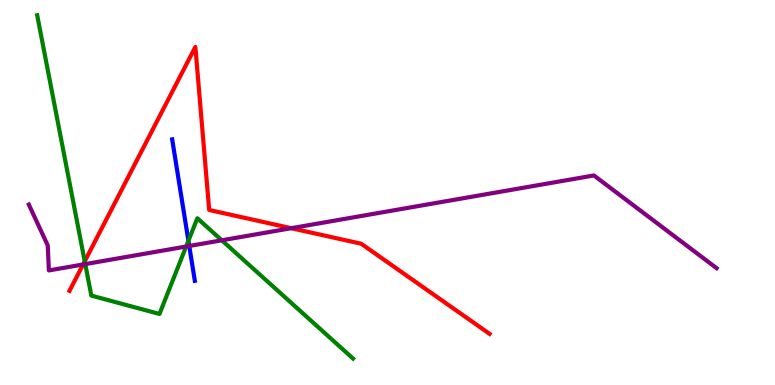[{'lines': ['blue', 'red'], 'intersections': []}, {'lines': ['green', 'red'], 'intersections': [{'x': 1.09, 'y': 3.21}]}, {'lines': ['purple', 'red'], 'intersections': [{'x': 1.07, 'y': 3.13}, {'x': 3.76, 'y': 4.07}]}, {'lines': ['blue', 'green'], 'intersections': [{'x': 2.43, 'y': 3.75}]}, {'lines': ['blue', 'purple'], 'intersections': [{'x': 2.44, 'y': 3.61}]}, {'lines': ['green', 'purple'], 'intersections': [{'x': 1.1, 'y': 3.14}, {'x': 2.4, 'y': 3.6}, {'x': 2.86, 'y': 3.76}]}]